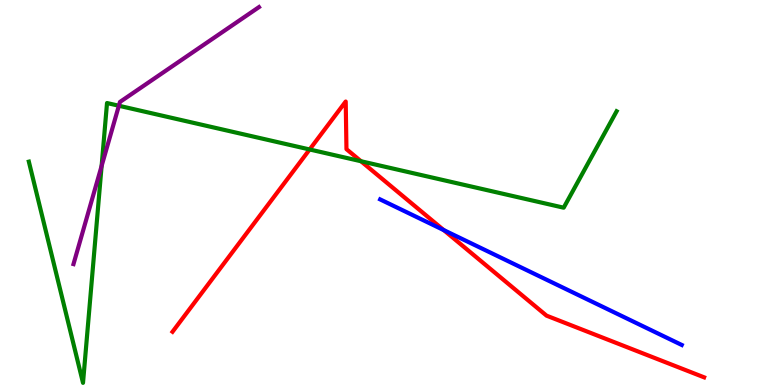[{'lines': ['blue', 'red'], 'intersections': [{'x': 5.73, 'y': 4.02}]}, {'lines': ['green', 'red'], 'intersections': [{'x': 4.0, 'y': 6.12}, {'x': 4.66, 'y': 5.81}]}, {'lines': ['purple', 'red'], 'intersections': []}, {'lines': ['blue', 'green'], 'intersections': []}, {'lines': ['blue', 'purple'], 'intersections': []}, {'lines': ['green', 'purple'], 'intersections': [{'x': 1.31, 'y': 5.69}, {'x': 1.53, 'y': 7.25}]}]